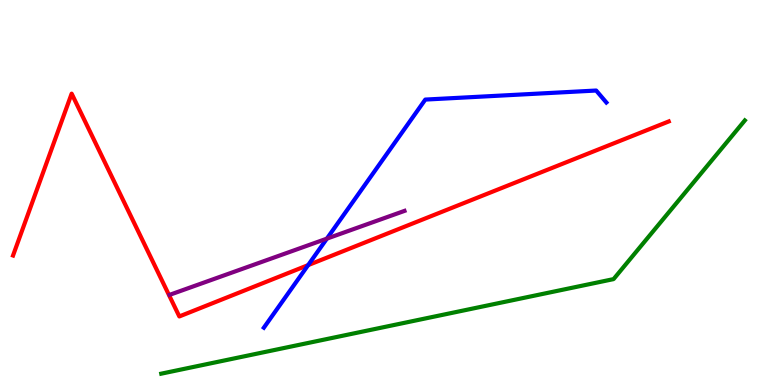[{'lines': ['blue', 'red'], 'intersections': [{'x': 3.98, 'y': 3.11}]}, {'lines': ['green', 'red'], 'intersections': []}, {'lines': ['purple', 'red'], 'intersections': []}, {'lines': ['blue', 'green'], 'intersections': []}, {'lines': ['blue', 'purple'], 'intersections': [{'x': 4.22, 'y': 3.8}]}, {'lines': ['green', 'purple'], 'intersections': []}]